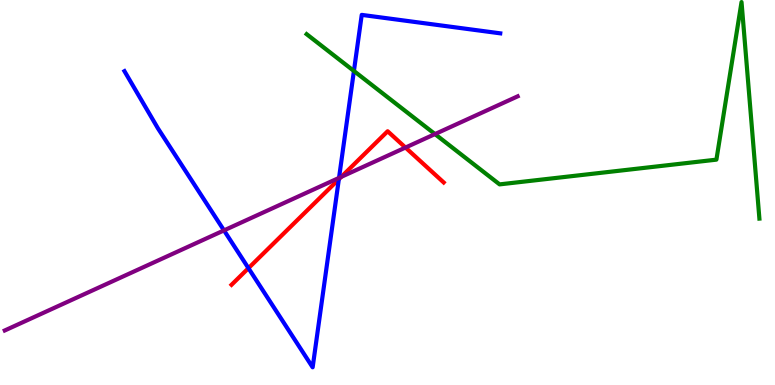[{'lines': ['blue', 'red'], 'intersections': [{'x': 3.21, 'y': 3.03}, {'x': 4.37, 'y': 5.34}]}, {'lines': ['green', 'red'], 'intersections': []}, {'lines': ['purple', 'red'], 'intersections': [{'x': 4.4, 'y': 5.41}, {'x': 5.23, 'y': 6.17}]}, {'lines': ['blue', 'green'], 'intersections': [{'x': 4.57, 'y': 8.16}]}, {'lines': ['blue', 'purple'], 'intersections': [{'x': 2.89, 'y': 4.02}, {'x': 4.37, 'y': 5.38}]}, {'lines': ['green', 'purple'], 'intersections': [{'x': 5.61, 'y': 6.52}]}]